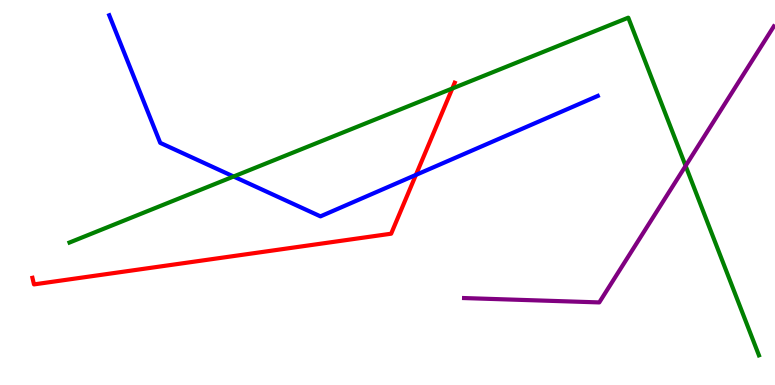[{'lines': ['blue', 'red'], 'intersections': [{'x': 5.37, 'y': 5.46}]}, {'lines': ['green', 'red'], 'intersections': [{'x': 5.84, 'y': 7.7}]}, {'lines': ['purple', 'red'], 'intersections': []}, {'lines': ['blue', 'green'], 'intersections': [{'x': 3.01, 'y': 5.42}]}, {'lines': ['blue', 'purple'], 'intersections': []}, {'lines': ['green', 'purple'], 'intersections': [{'x': 8.85, 'y': 5.69}]}]